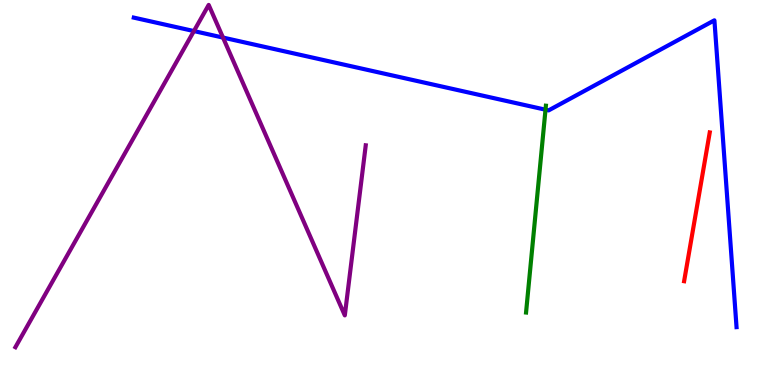[{'lines': ['blue', 'red'], 'intersections': []}, {'lines': ['green', 'red'], 'intersections': []}, {'lines': ['purple', 'red'], 'intersections': []}, {'lines': ['blue', 'green'], 'intersections': [{'x': 7.04, 'y': 7.15}]}, {'lines': ['blue', 'purple'], 'intersections': [{'x': 2.5, 'y': 9.19}, {'x': 2.88, 'y': 9.02}]}, {'lines': ['green', 'purple'], 'intersections': []}]